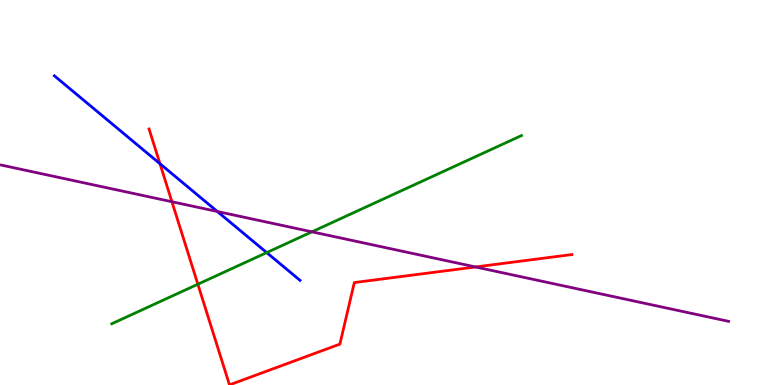[{'lines': ['blue', 'red'], 'intersections': [{'x': 2.06, 'y': 5.75}]}, {'lines': ['green', 'red'], 'intersections': [{'x': 2.55, 'y': 2.62}]}, {'lines': ['purple', 'red'], 'intersections': [{'x': 2.22, 'y': 4.76}, {'x': 6.14, 'y': 3.07}]}, {'lines': ['blue', 'green'], 'intersections': [{'x': 3.44, 'y': 3.44}]}, {'lines': ['blue', 'purple'], 'intersections': [{'x': 2.8, 'y': 4.51}]}, {'lines': ['green', 'purple'], 'intersections': [{'x': 4.03, 'y': 3.98}]}]